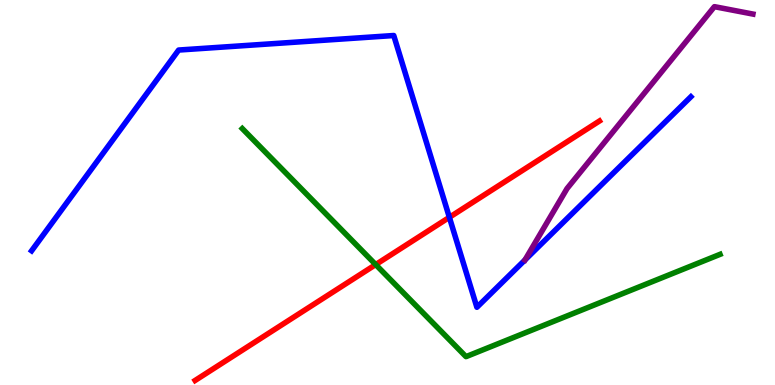[{'lines': ['blue', 'red'], 'intersections': [{'x': 5.8, 'y': 4.36}]}, {'lines': ['green', 'red'], 'intersections': [{'x': 4.85, 'y': 3.13}]}, {'lines': ['purple', 'red'], 'intersections': []}, {'lines': ['blue', 'green'], 'intersections': []}, {'lines': ['blue', 'purple'], 'intersections': [{'x': 6.77, 'y': 3.25}]}, {'lines': ['green', 'purple'], 'intersections': []}]